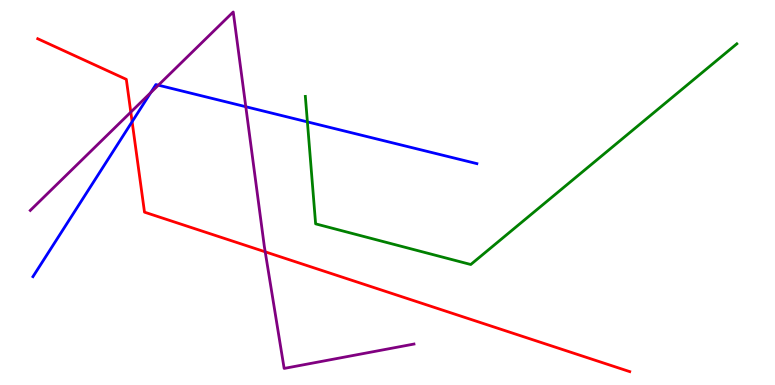[{'lines': ['blue', 'red'], 'intersections': [{'x': 1.7, 'y': 6.84}]}, {'lines': ['green', 'red'], 'intersections': []}, {'lines': ['purple', 'red'], 'intersections': [{'x': 1.69, 'y': 7.09}, {'x': 3.42, 'y': 3.46}]}, {'lines': ['blue', 'green'], 'intersections': [{'x': 3.97, 'y': 6.83}]}, {'lines': ['blue', 'purple'], 'intersections': [{'x': 1.94, 'y': 7.59}, {'x': 2.04, 'y': 7.79}, {'x': 3.17, 'y': 7.23}]}, {'lines': ['green', 'purple'], 'intersections': []}]